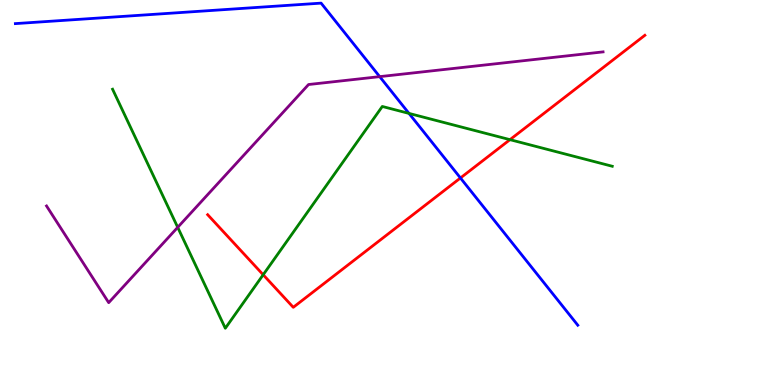[{'lines': ['blue', 'red'], 'intersections': [{'x': 5.94, 'y': 5.38}]}, {'lines': ['green', 'red'], 'intersections': [{'x': 3.4, 'y': 2.86}, {'x': 6.58, 'y': 6.37}]}, {'lines': ['purple', 'red'], 'intersections': []}, {'lines': ['blue', 'green'], 'intersections': [{'x': 5.28, 'y': 7.05}]}, {'lines': ['blue', 'purple'], 'intersections': [{'x': 4.9, 'y': 8.01}]}, {'lines': ['green', 'purple'], 'intersections': [{'x': 2.29, 'y': 4.1}]}]